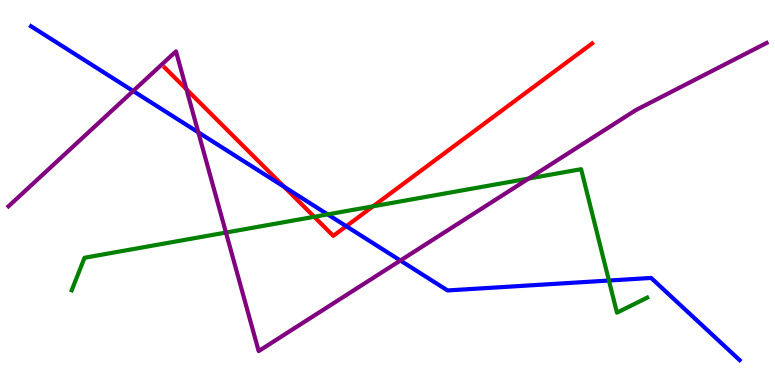[{'lines': ['blue', 'red'], 'intersections': [{'x': 3.67, 'y': 5.15}, {'x': 4.47, 'y': 4.12}]}, {'lines': ['green', 'red'], 'intersections': [{'x': 4.05, 'y': 4.37}, {'x': 4.81, 'y': 4.64}]}, {'lines': ['purple', 'red'], 'intersections': [{'x': 2.41, 'y': 7.68}]}, {'lines': ['blue', 'green'], 'intersections': [{'x': 4.23, 'y': 4.43}, {'x': 7.86, 'y': 2.71}]}, {'lines': ['blue', 'purple'], 'intersections': [{'x': 1.72, 'y': 7.64}, {'x': 2.56, 'y': 6.56}, {'x': 5.17, 'y': 3.23}]}, {'lines': ['green', 'purple'], 'intersections': [{'x': 2.92, 'y': 3.96}, {'x': 6.82, 'y': 5.36}]}]